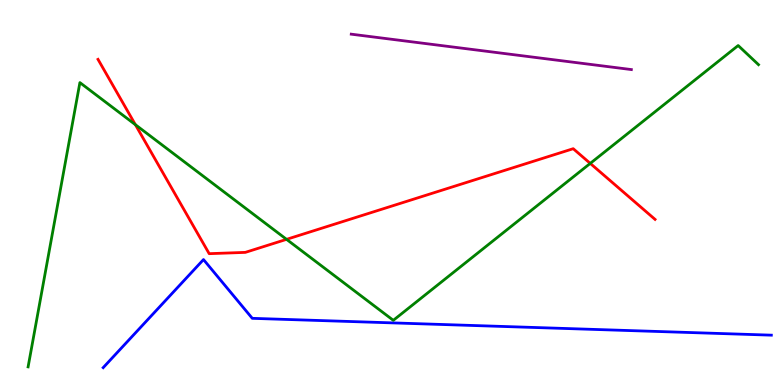[{'lines': ['blue', 'red'], 'intersections': []}, {'lines': ['green', 'red'], 'intersections': [{'x': 1.75, 'y': 6.76}, {'x': 3.7, 'y': 3.78}, {'x': 7.62, 'y': 5.76}]}, {'lines': ['purple', 'red'], 'intersections': []}, {'lines': ['blue', 'green'], 'intersections': []}, {'lines': ['blue', 'purple'], 'intersections': []}, {'lines': ['green', 'purple'], 'intersections': []}]